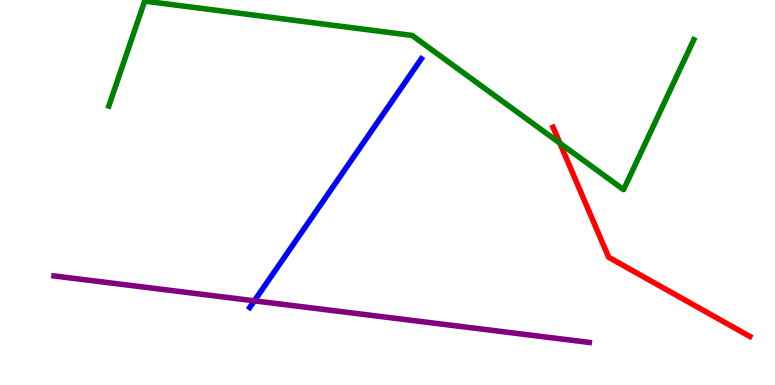[{'lines': ['blue', 'red'], 'intersections': []}, {'lines': ['green', 'red'], 'intersections': [{'x': 7.22, 'y': 6.28}]}, {'lines': ['purple', 'red'], 'intersections': []}, {'lines': ['blue', 'green'], 'intersections': []}, {'lines': ['blue', 'purple'], 'intersections': [{'x': 3.28, 'y': 2.19}]}, {'lines': ['green', 'purple'], 'intersections': []}]